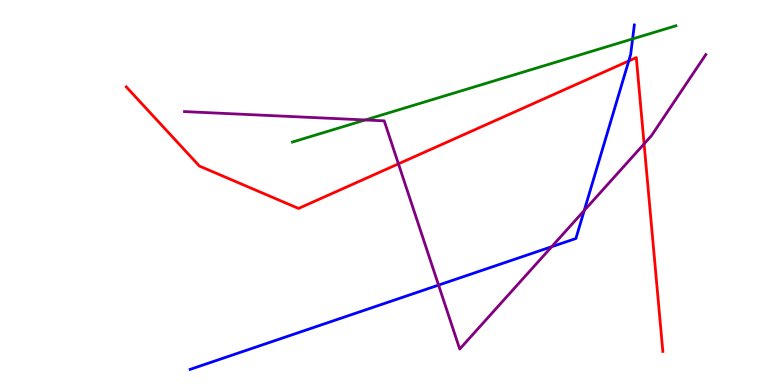[{'lines': ['blue', 'red'], 'intersections': [{'x': 8.11, 'y': 8.42}]}, {'lines': ['green', 'red'], 'intersections': []}, {'lines': ['purple', 'red'], 'intersections': [{'x': 5.14, 'y': 5.74}, {'x': 8.31, 'y': 6.26}]}, {'lines': ['blue', 'green'], 'intersections': [{'x': 8.16, 'y': 8.99}]}, {'lines': ['blue', 'purple'], 'intersections': [{'x': 5.66, 'y': 2.59}, {'x': 7.12, 'y': 3.59}, {'x': 7.54, 'y': 4.53}]}, {'lines': ['green', 'purple'], 'intersections': [{'x': 4.71, 'y': 6.88}]}]